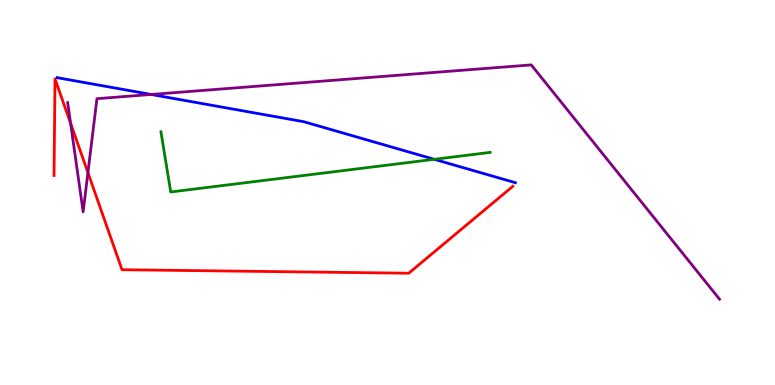[{'lines': ['blue', 'red'], 'intersections': []}, {'lines': ['green', 'red'], 'intersections': []}, {'lines': ['purple', 'red'], 'intersections': [{'x': 0.911, 'y': 6.8}, {'x': 1.13, 'y': 5.52}]}, {'lines': ['blue', 'green'], 'intersections': [{'x': 5.6, 'y': 5.86}]}, {'lines': ['blue', 'purple'], 'intersections': [{'x': 1.95, 'y': 7.55}]}, {'lines': ['green', 'purple'], 'intersections': []}]